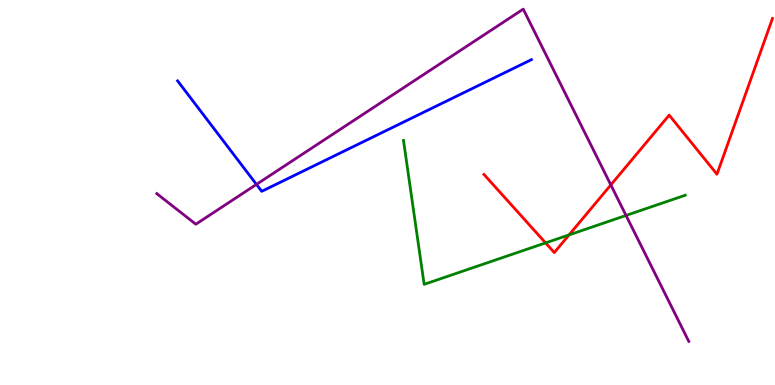[{'lines': ['blue', 'red'], 'intersections': []}, {'lines': ['green', 'red'], 'intersections': [{'x': 7.04, 'y': 3.69}, {'x': 7.34, 'y': 3.9}]}, {'lines': ['purple', 'red'], 'intersections': [{'x': 7.88, 'y': 5.2}]}, {'lines': ['blue', 'green'], 'intersections': []}, {'lines': ['blue', 'purple'], 'intersections': [{'x': 3.31, 'y': 5.21}]}, {'lines': ['green', 'purple'], 'intersections': [{'x': 8.08, 'y': 4.4}]}]